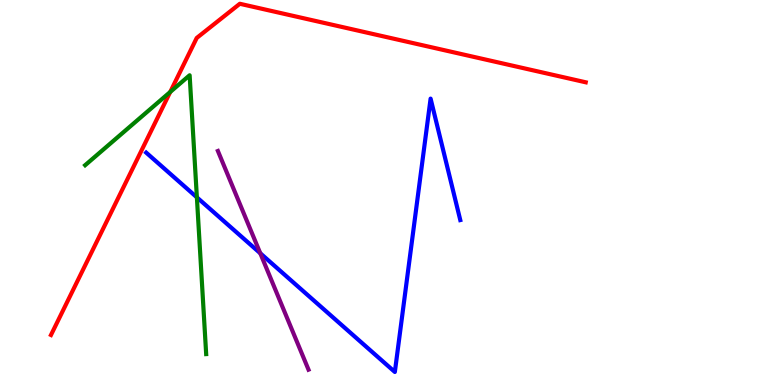[{'lines': ['blue', 'red'], 'intersections': []}, {'lines': ['green', 'red'], 'intersections': [{'x': 2.2, 'y': 7.61}]}, {'lines': ['purple', 'red'], 'intersections': []}, {'lines': ['blue', 'green'], 'intersections': [{'x': 2.54, 'y': 4.87}]}, {'lines': ['blue', 'purple'], 'intersections': [{'x': 3.36, 'y': 3.42}]}, {'lines': ['green', 'purple'], 'intersections': []}]